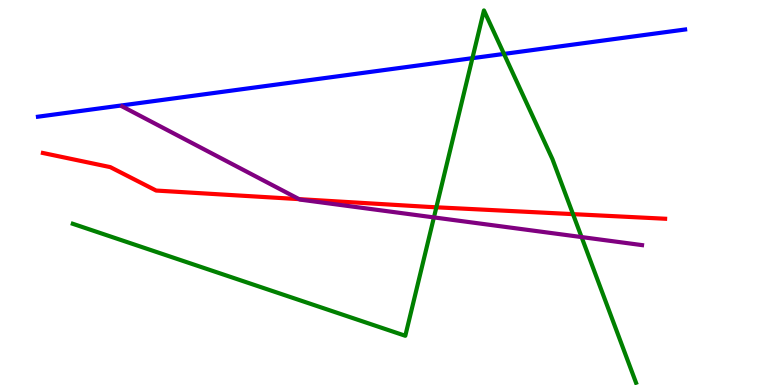[{'lines': ['blue', 'red'], 'intersections': []}, {'lines': ['green', 'red'], 'intersections': [{'x': 5.63, 'y': 4.62}, {'x': 7.39, 'y': 4.44}]}, {'lines': ['purple', 'red'], 'intersections': [{'x': 3.86, 'y': 4.83}]}, {'lines': ['blue', 'green'], 'intersections': [{'x': 6.1, 'y': 8.49}, {'x': 6.5, 'y': 8.6}]}, {'lines': ['blue', 'purple'], 'intersections': []}, {'lines': ['green', 'purple'], 'intersections': [{'x': 5.6, 'y': 4.35}, {'x': 7.5, 'y': 3.84}]}]